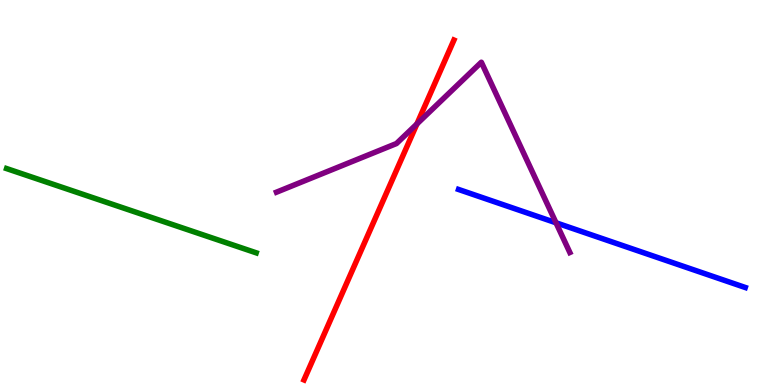[{'lines': ['blue', 'red'], 'intersections': []}, {'lines': ['green', 'red'], 'intersections': []}, {'lines': ['purple', 'red'], 'intersections': [{'x': 5.38, 'y': 6.78}]}, {'lines': ['blue', 'green'], 'intersections': []}, {'lines': ['blue', 'purple'], 'intersections': [{'x': 7.17, 'y': 4.21}]}, {'lines': ['green', 'purple'], 'intersections': []}]